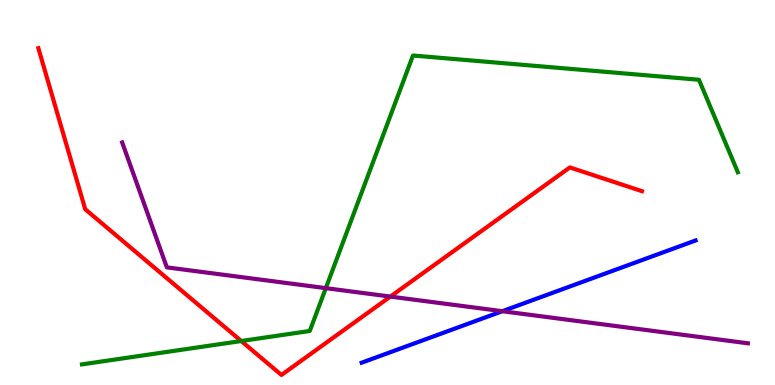[{'lines': ['blue', 'red'], 'intersections': []}, {'lines': ['green', 'red'], 'intersections': [{'x': 3.11, 'y': 1.14}]}, {'lines': ['purple', 'red'], 'intersections': [{'x': 5.04, 'y': 2.3}]}, {'lines': ['blue', 'green'], 'intersections': []}, {'lines': ['blue', 'purple'], 'intersections': [{'x': 6.48, 'y': 1.92}]}, {'lines': ['green', 'purple'], 'intersections': [{'x': 4.2, 'y': 2.52}]}]